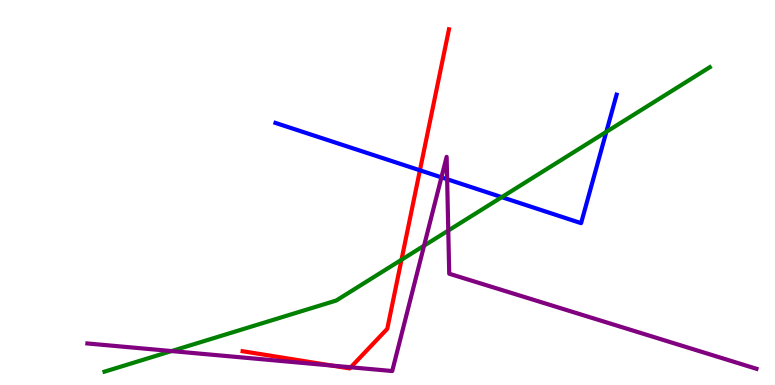[{'lines': ['blue', 'red'], 'intersections': [{'x': 5.42, 'y': 5.58}]}, {'lines': ['green', 'red'], 'intersections': [{'x': 5.18, 'y': 3.25}]}, {'lines': ['purple', 'red'], 'intersections': [{'x': 4.28, 'y': 0.504}, {'x': 4.53, 'y': 0.46}]}, {'lines': ['blue', 'green'], 'intersections': [{'x': 6.47, 'y': 4.88}, {'x': 7.82, 'y': 6.58}]}, {'lines': ['blue', 'purple'], 'intersections': [{'x': 5.7, 'y': 5.39}, {'x': 5.77, 'y': 5.34}]}, {'lines': ['green', 'purple'], 'intersections': [{'x': 2.21, 'y': 0.881}, {'x': 5.47, 'y': 3.62}, {'x': 5.78, 'y': 4.01}]}]